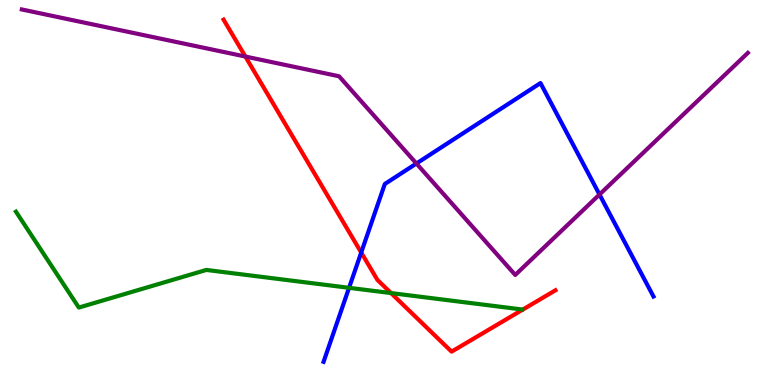[{'lines': ['blue', 'red'], 'intersections': [{'x': 4.66, 'y': 3.44}]}, {'lines': ['green', 'red'], 'intersections': [{'x': 5.05, 'y': 2.39}]}, {'lines': ['purple', 'red'], 'intersections': [{'x': 3.17, 'y': 8.53}]}, {'lines': ['blue', 'green'], 'intersections': [{'x': 4.5, 'y': 2.52}]}, {'lines': ['blue', 'purple'], 'intersections': [{'x': 5.37, 'y': 5.75}, {'x': 7.74, 'y': 4.95}]}, {'lines': ['green', 'purple'], 'intersections': []}]